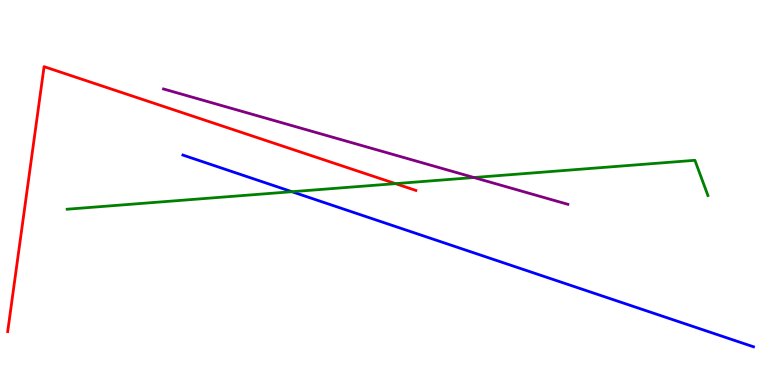[{'lines': ['blue', 'red'], 'intersections': []}, {'lines': ['green', 'red'], 'intersections': [{'x': 5.1, 'y': 5.23}]}, {'lines': ['purple', 'red'], 'intersections': []}, {'lines': ['blue', 'green'], 'intersections': [{'x': 3.77, 'y': 5.02}]}, {'lines': ['blue', 'purple'], 'intersections': []}, {'lines': ['green', 'purple'], 'intersections': [{'x': 6.12, 'y': 5.39}]}]